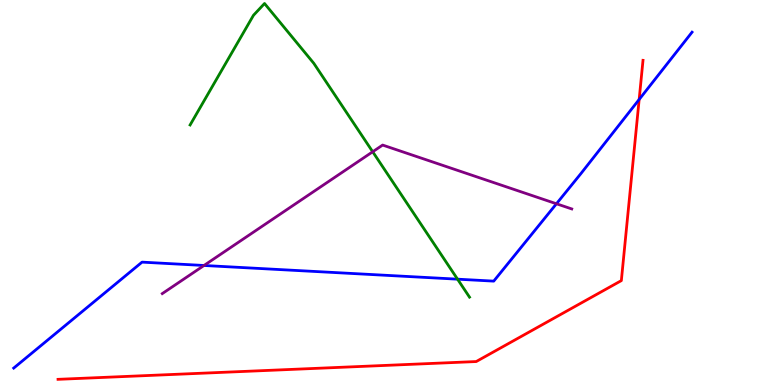[{'lines': ['blue', 'red'], 'intersections': [{'x': 8.25, 'y': 7.42}]}, {'lines': ['green', 'red'], 'intersections': []}, {'lines': ['purple', 'red'], 'intersections': []}, {'lines': ['blue', 'green'], 'intersections': [{'x': 5.9, 'y': 2.75}]}, {'lines': ['blue', 'purple'], 'intersections': [{'x': 2.63, 'y': 3.1}, {'x': 7.18, 'y': 4.71}]}, {'lines': ['green', 'purple'], 'intersections': [{'x': 4.81, 'y': 6.06}]}]